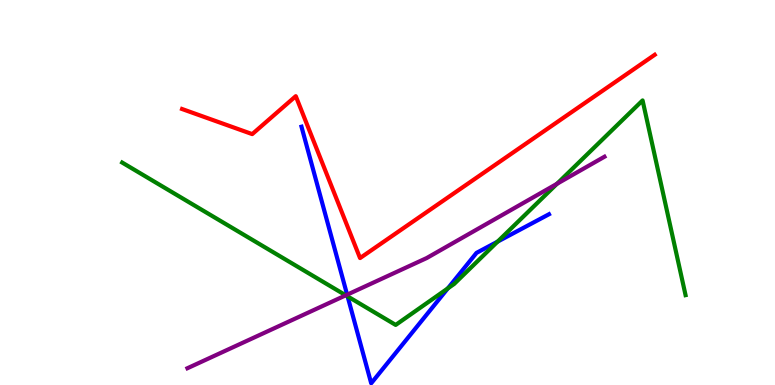[{'lines': ['blue', 'red'], 'intersections': []}, {'lines': ['green', 'red'], 'intersections': []}, {'lines': ['purple', 'red'], 'intersections': []}, {'lines': ['blue', 'green'], 'intersections': [{'x': 4.48, 'y': 2.3}, {'x': 5.78, 'y': 2.51}, {'x': 6.42, 'y': 3.72}]}, {'lines': ['blue', 'purple'], 'intersections': [{'x': 4.48, 'y': 2.35}]}, {'lines': ['green', 'purple'], 'intersections': [{'x': 4.46, 'y': 2.33}, {'x': 7.19, 'y': 5.23}]}]